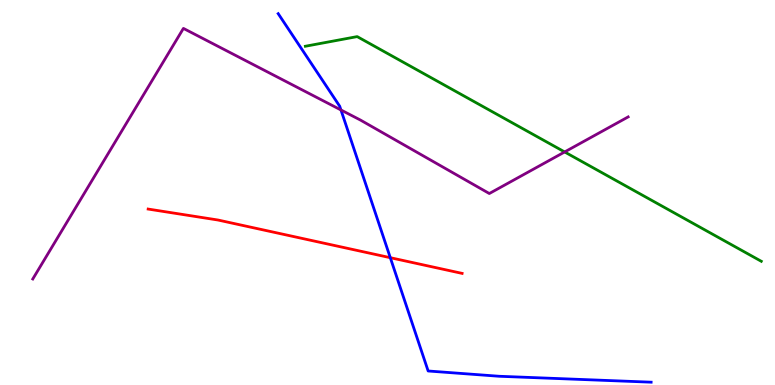[{'lines': ['blue', 'red'], 'intersections': [{'x': 5.04, 'y': 3.31}]}, {'lines': ['green', 'red'], 'intersections': []}, {'lines': ['purple', 'red'], 'intersections': []}, {'lines': ['blue', 'green'], 'intersections': []}, {'lines': ['blue', 'purple'], 'intersections': [{'x': 4.4, 'y': 7.14}]}, {'lines': ['green', 'purple'], 'intersections': [{'x': 7.29, 'y': 6.05}]}]